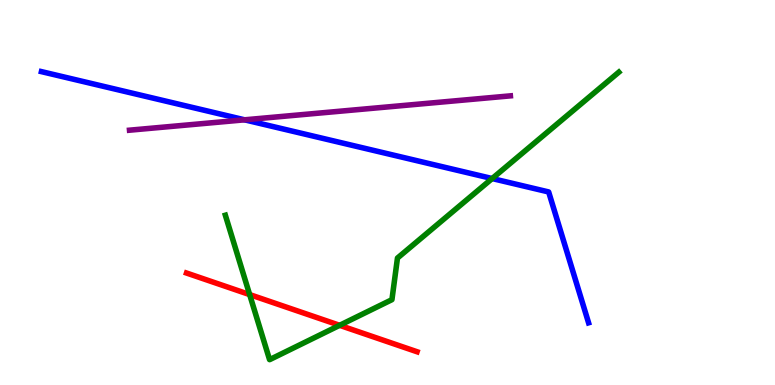[{'lines': ['blue', 'red'], 'intersections': []}, {'lines': ['green', 'red'], 'intersections': [{'x': 3.22, 'y': 2.35}, {'x': 4.38, 'y': 1.55}]}, {'lines': ['purple', 'red'], 'intersections': []}, {'lines': ['blue', 'green'], 'intersections': [{'x': 6.35, 'y': 5.36}]}, {'lines': ['blue', 'purple'], 'intersections': [{'x': 3.16, 'y': 6.89}]}, {'lines': ['green', 'purple'], 'intersections': []}]